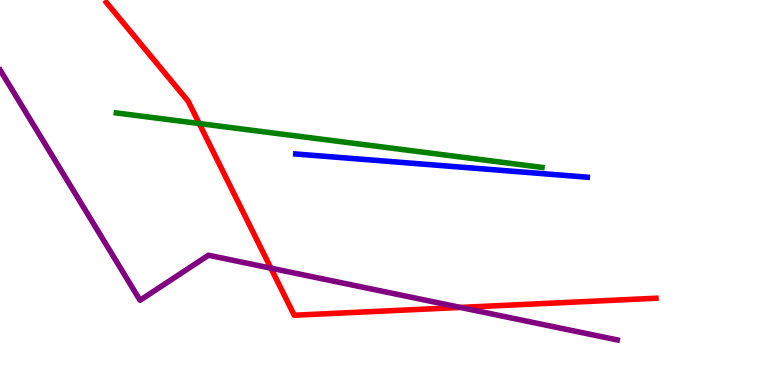[{'lines': ['blue', 'red'], 'intersections': []}, {'lines': ['green', 'red'], 'intersections': [{'x': 2.57, 'y': 6.79}]}, {'lines': ['purple', 'red'], 'intersections': [{'x': 3.5, 'y': 3.03}, {'x': 5.94, 'y': 2.01}]}, {'lines': ['blue', 'green'], 'intersections': []}, {'lines': ['blue', 'purple'], 'intersections': []}, {'lines': ['green', 'purple'], 'intersections': []}]